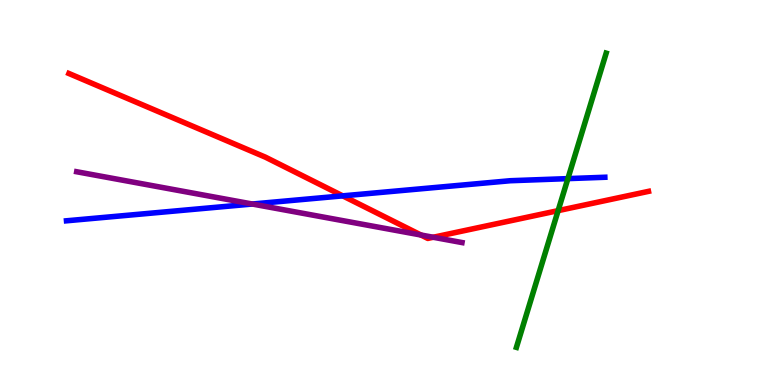[{'lines': ['blue', 'red'], 'intersections': [{'x': 4.42, 'y': 4.91}]}, {'lines': ['green', 'red'], 'intersections': [{'x': 7.2, 'y': 4.53}]}, {'lines': ['purple', 'red'], 'intersections': [{'x': 5.43, 'y': 3.9}, {'x': 5.59, 'y': 3.84}]}, {'lines': ['blue', 'green'], 'intersections': [{'x': 7.33, 'y': 5.36}]}, {'lines': ['blue', 'purple'], 'intersections': [{'x': 3.26, 'y': 4.7}]}, {'lines': ['green', 'purple'], 'intersections': []}]